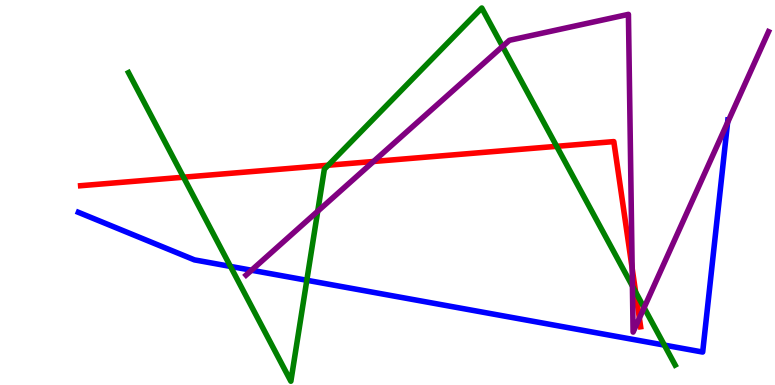[{'lines': ['blue', 'red'], 'intersections': []}, {'lines': ['green', 'red'], 'intersections': [{'x': 2.37, 'y': 5.4}, {'x': 4.24, 'y': 5.71}, {'x': 7.18, 'y': 6.2}, {'x': 8.2, 'y': 2.42}]}, {'lines': ['purple', 'red'], 'intersections': [{'x': 4.82, 'y': 5.81}, {'x': 8.16, 'y': 3.03}, {'x': 8.25, 'y': 1.74}]}, {'lines': ['blue', 'green'], 'intersections': [{'x': 2.97, 'y': 3.08}, {'x': 3.96, 'y': 2.72}, {'x': 8.57, 'y': 1.04}]}, {'lines': ['blue', 'purple'], 'intersections': [{'x': 3.25, 'y': 2.98}, {'x': 9.39, 'y': 6.82}]}, {'lines': ['green', 'purple'], 'intersections': [{'x': 4.1, 'y': 4.51}, {'x': 6.48, 'y': 8.79}, {'x': 8.16, 'y': 2.57}, {'x': 8.31, 'y': 2.01}]}]